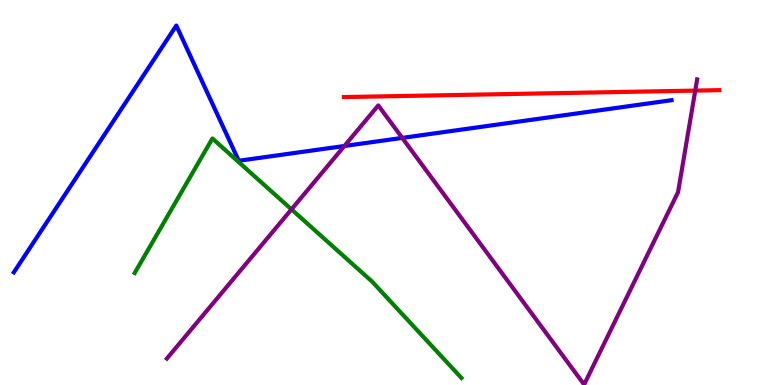[{'lines': ['blue', 'red'], 'intersections': []}, {'lines': ['green', 'red'], 'intersections': []}, {'lines': ['purple', 'red'], 'intersections': [{'x': 8.97, 'y': 7.65}]}, {'lines': ['blue', 'green'], 'intersections': []}, {'lines': ['blue', 'purple'], 'intersections': [{'x': 4.44, 'y': 6.21}, {'x': 5.19, 'y': 6.42}]}, {'lines': ['green', 'purple'], 'intersections': [{'x': 3.76, 'y': 4.56}]}]